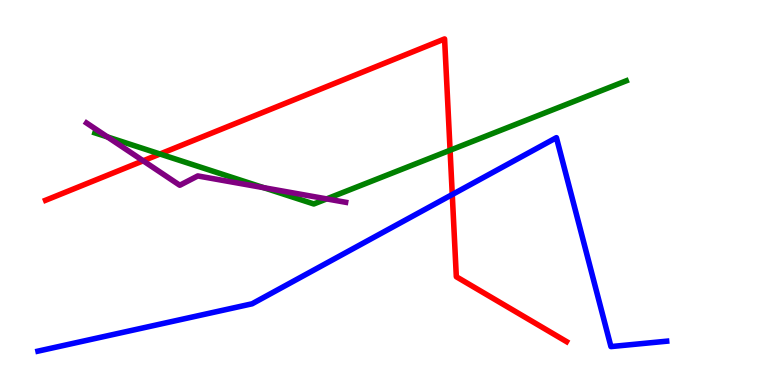[{'lines': ['blue', 'red'], 'intersections': [{'x': 5.84, 'y': 4.95}]}, {'lines': ['green', 'red'], 'intersections': [{'x': 2.06, 'y': 6.0}, {'x': 5.81, 'y': 6.1}]}, {'lines': ['purple', 'red'], 'intersections': [{'x': 1.85, 'y': 5.82}]}, {'lines': ['blue', 'green'], 'intersections': []}, {'lines': ['blue', 'purple'], 'intersections': []}, {'lines': ['green', 'purple'], 'intersections': [{'x': 1.39, 'y': 6.44}, {'x': 3.4, 'y': 5.13}, {'x': 4.21, 'y': 4.83}]}]